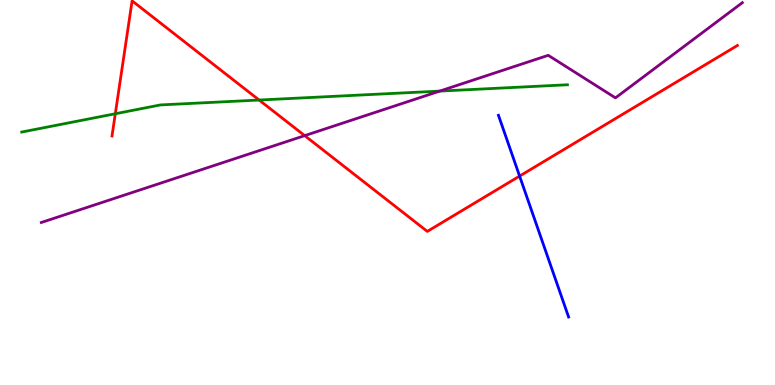[{'lines': ['blue', 'red'], 'intersections': [{'x': 6.7, 'y': 5.43}]}, {'lines': ['green', 'red'], 'intersections': [{'x': 1.49, 'y': 7.05}, {'x': 3.34, 'y': 7.4}]}, {'lines': ['purple', 'red'], 'intersections': [{'x': 3.93, 'y': 6.48}]}, {'lines': ['blue', 'green'], 'intersections': []}, {'lines': ['blue', 'purple'], 'intersections': []}, {'lines': ['green', 'purple'], 'intersections': [{'x': 5.67, 'y': 7.63}]}]